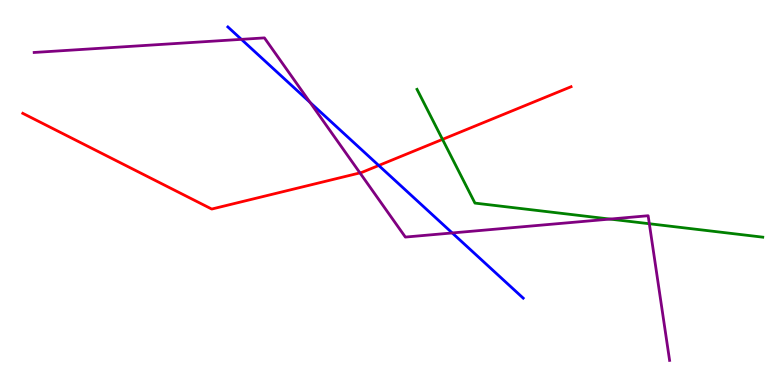[{'lines': ['blue', 'red'], 'intersections': [{'x': 4.89, 'y': 5.7}]}, {'lines': ['green', 'red'], 'intersections': [{'x': 5.71, 'y': 6.38}]}, {'lines': ['purple', 'red'], 'intersections': [{'x': 4.64, 'y': 5.51}]}, {'lines': ['blue', 'green'], 'intersections': []}, {'lines': ['blue', 'purple'], 'intersections': [{'x': 3.11, 'y': 8.98}, {'x': 4.0, 'y': 7.34}, {'x': 5.84, 'y': 3.95}]}, {'lines': ['green', 'purple'], 'intersections': [{'x': 7.87, 'y': 4.31}, {'x': 8.38, 'y': 4.19}]}]